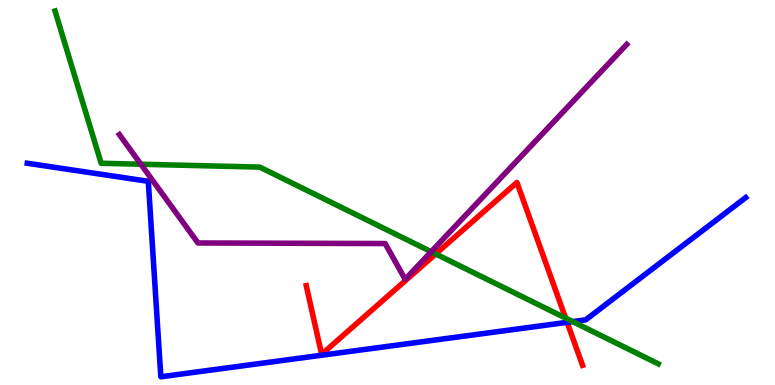[{'lines': ['blue', 'red'], 'intersections': [{'x': 7.32, 'y': 1.63}]}, {'lines': ['green', 'red'], 'intersections': [{'x': 5.62, 'y': 3.4}, {'x': 7.3, 'y': 1.74}]}, {'lines': ['purple', 'red'], 'intersections': []}, {'lines': ['blue', 'green'], 'intersections': [{'x': 7.39, 'y': 1.65}]}, {'lines': ['blue', 'purple'], 'intersections': []}, {'lines': ['green', 'purple'], 'intersections': [{'x': 1.82, 'y': 5.73}, {'x': 5.56, 'y': 3.46}]}]